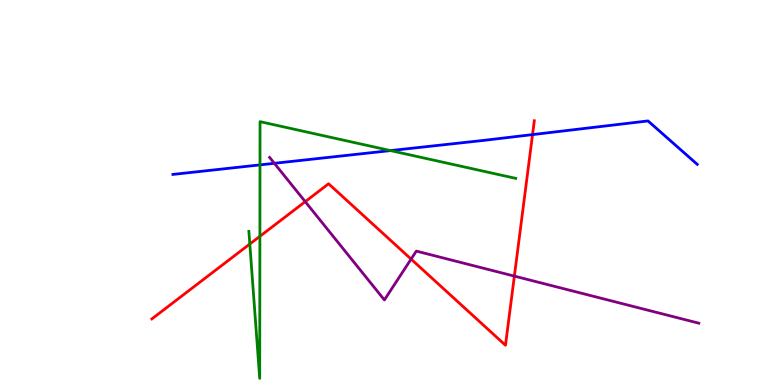[{'lines': ['blue', 'red'], 'intersections': [{'x': 6.87, 'y': 6.5}]}, {'lines': ['green', 'red'], 'intersections': [{'x': 3.22, 'y': 3.66}, {'x': 3.35, 'y': 3.86}]}, {'lines': ['purple', 'red'], 'intersections': [{'x': 3.94, 'y': 4.76}, {'x': 5.3, 'y': 3.27}, {'x': 6.64, 'y': 2.83}]}, {'lines': ['blue', 'green'], 'intersections': [{'x': 3.35, 'y': 5.72}, {'x': 5.04, 'y': 6.09}]}, {'lines': ['blue', 'purple'], 'intersections': [{'x': 3.54, 'y': 5.76}]}, {'lines': ['green', 'purple'], 'intersections': []}]